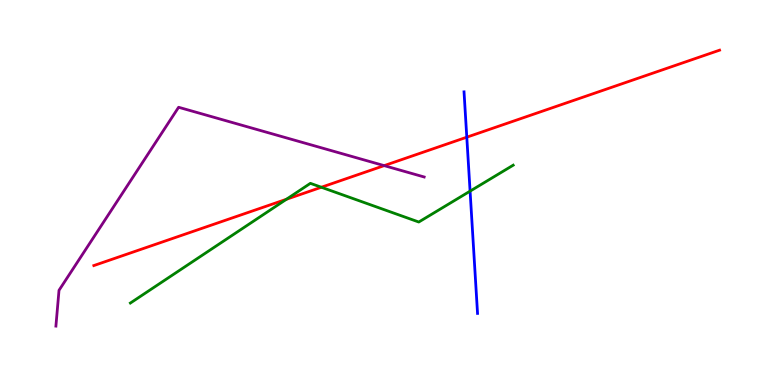[{'lines': ['blue', 'red'], 'intersections': [{'x': 6.02, 'y': 6.44}]}, {'lines': ['green', 'red'], 'intersections': [{'x': 3.7, 'y': 4.82}, {'x': 4.15, 'y': 5.14}]}, {'lines': ['purple', 'red'], 'intersections': [{'x': 4.96, 'y': 5.7}]}, {'lines': ['blue', 'green'], 'intersections': [{'x': 6.07, 'y': 5.04}]}, {'lines': ['blue', 'purple'], 'intersections': []}, {'lines': ['green', 'purple'], 'intersections': []}]